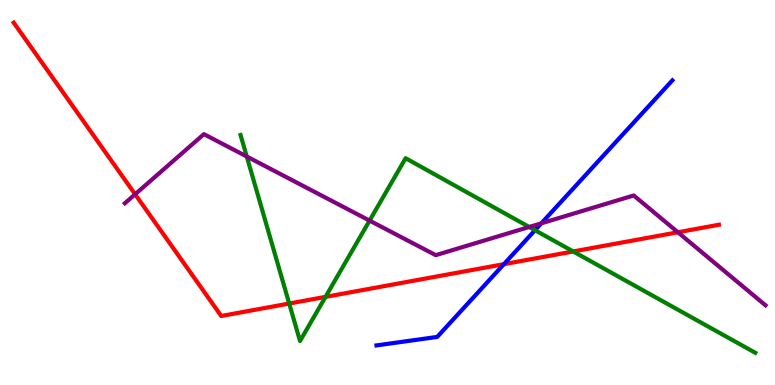[{'lines': ['blue', 'red'], 'intersections': [{'x': 6.5, 'y': 3.14}]}, {'lines': ['green', 'red'], 'intersections': [{'x': 3.73, 'y': 2.12}, {'x': 4.2, 'y': 2.29}, {'x': 7.4, 'y': 3.47}]}, {'lines': ['purple', 'red'], 'intersections': [{'x': 1.74, 'y': 4.95}, {'x': 8.75, 'y': 3.97}]}, {'lines': ['blue', 'green'], 'intersections': [{'x': 6.9, 'y': 4.02}]}, {'lines': ['blue', 'purple'], 'intersections': [{'x': 6.99, 'y': 4.2}]}, {'lines': ['green', 'purple'], 'intersections': [{'x': 3.18, 'y': 5.93}, {'x': 4.77, 'y': 4.27}, {'x': 6.83, 'y': 4.1}]}]